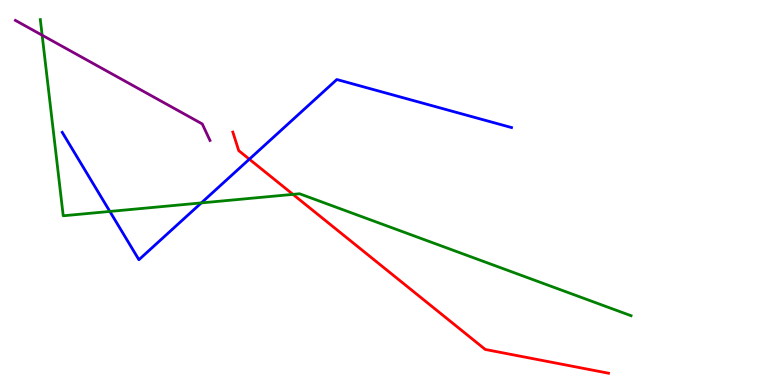[{'lines': ['blue', 'red'], 'intersections': [{'x': 3.22, 'y': 5.87}]}, {'lines': ['green', 'red'], 'intersections': [{'x': 3.78, 'y': 4.95}]}, {'lines': ['purple', 'red'], 'intersections': []}, {'lines': ['blue', 'green'], 'intersections': [{'x': 1.42, 'y': 4.51}, {'x': 2.6, 'y': 4.73}]}, {'lines': ['blue', 'purple'], 'intersections': []}, {'lines': ['green', 'purple'], 'intersections': [{'x': 0.544, 'y': 9.09}]}]